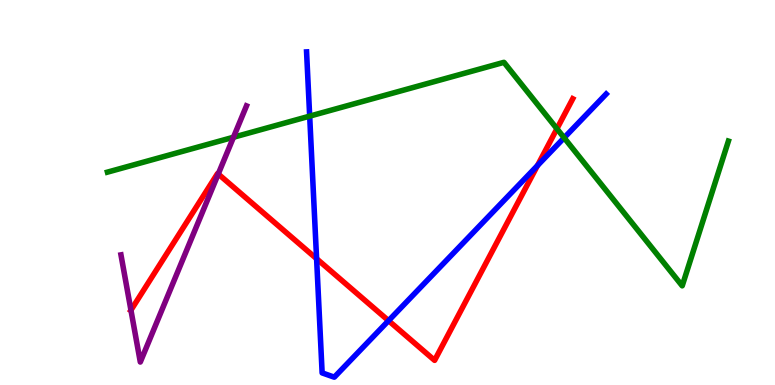[{'lines': ['blue', 'red'], 'intersections': [{'x': 4.09, 'y': 3.28}, {'x': 5.01, 'y': 1.67}, {'x': 6.94, 'y': 5.7}]}, {'lines': ['green', 'red'], 'intersections': [{'x': 7.19, 'y': 6.66}]}, {'lines': ['purple', 'red'], 'intersections': [{'x': 1.69, 'y': 1.94}, {'x': 2.82, 'y': 5.48}]}, {'lines': ['blue', 'green'], 'intersections': [{'x': 4.0, 'y': 6.98}, {'x': 7.28, 'y': 6.42}]}, {'lines': ['blue', 'purple'], 'intersections': []}, {'lines': ['green', 'purple'], 'intersections': [{'x': 3.01, 'y': 6.44}]}]